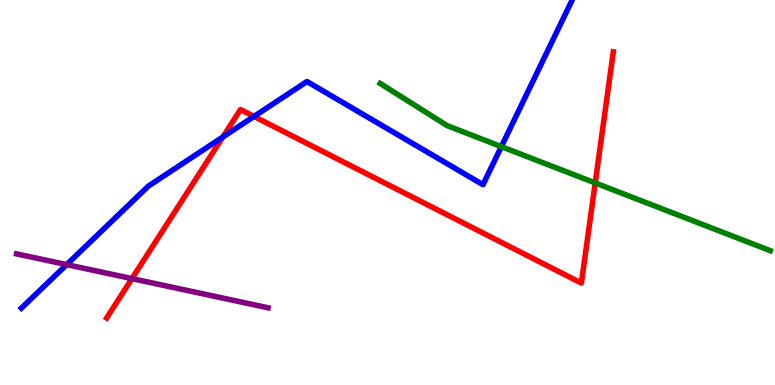[{'lines': ['blue', 'red'], 'intersections': [{'x': 2.88, 'y': 6.44}, {'x': 3.28, 'y': 6.98}]}, {'lines': ['green', 'red'], 'intersections': [{'x': 7.68, 'y': 5.25}]}, {'lines': ['purple', 'red'], 'intersections': [{'x': 1.7, 'y': 2.76}]}, {'lines': ['blue', 'green'], 'intersections': [{'x': 6.47, 'y': 6.19}]}, {'lines': ['blue', 'purple'], 'intersections': [{'x': 0.86, 'y': 3.13}]}, {'lines': ['green', 'purple'], 'intersections': []}]